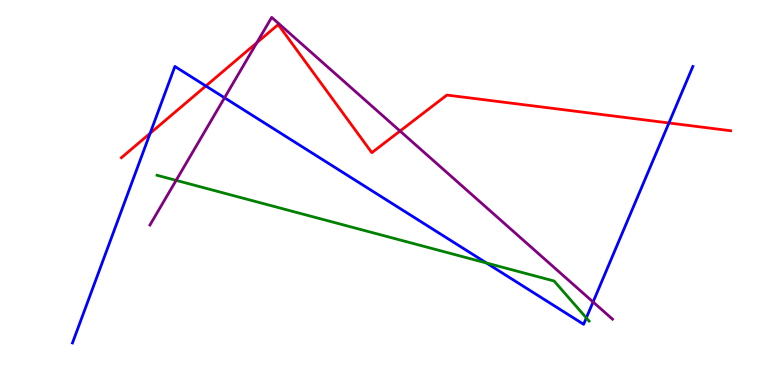[{'lines': ['blue', 'red'], 'intersections': [{'x': 1.94, 'y': 6.54}, {'x': 2.66, 'y': 7.77}, {'x': 8.63, 'y': 6.81}]}, {'lines': ['green', 'red'], 'intersections': []}, {'lines': ['purple', 'red'], 'intersections': [{'x': 3.31, 'y': 8.89}, {'x': 5.16, 'y': 6.6}]}, {'lines': ['blue', 'green'], 'intersections': [{'x': 6.28, 'y': 3.17}, {'x': 7.57, 'y': 1.74}]}, {'lines': ['blue', 'purple'], 'intersections': [{'x': 2.9, 'y': 7.46}, {'x': 7.65, 'y': 2.16}]}, {'lines': ['green', 'purple'], 'intersections': [{'x': 2.27, 'y': 5.32}]}]